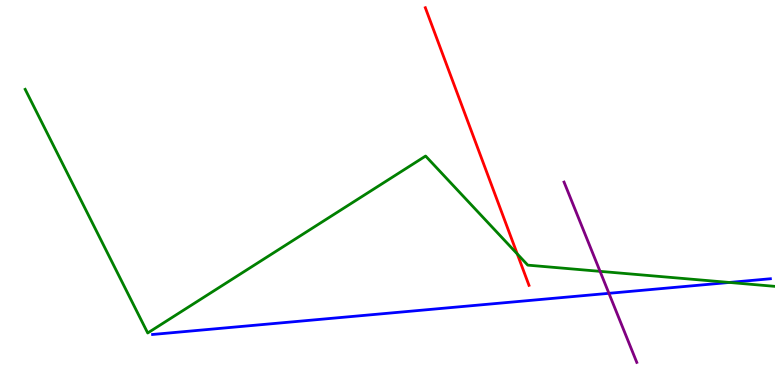[{'lines': ['blue', 'red'], 'intersections': []}, {'lines': ['green', 'red'], 'intersections': [{'x': 6.67, 'y': 3.4}]}, {'lines': ['purple', 'red'], 'intersections': []}, {'lines': ['blue', 'green'], 'intersections': [{'x': 9.41, 'y': 2.66}]}, {'lines': ['blue', 'purple'], 'intersections': [{'x': 7.86, 'y': 2.38}]}, {'lines': ['green', 'purple'], 'intersections': [{'x': 7.74, 'y': 2.95}]}]